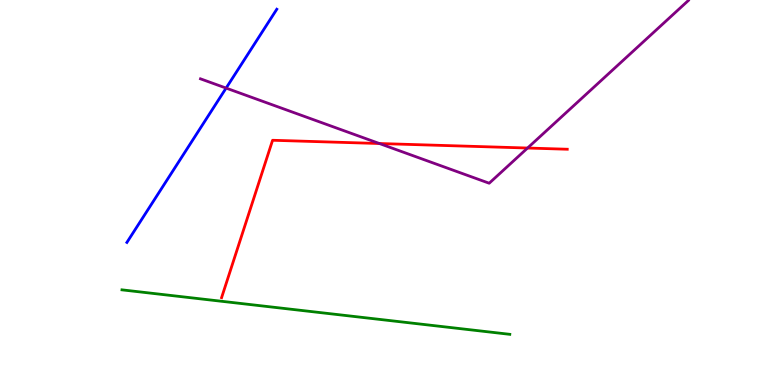[{'lines': ['blue', 'red'], 'intersections': []}, {'lines': ['green', 'red'], 'intersections': []}, {'lines': ['purple', 'red'], 'intersections': [{'x': 4.9, 'y': 6.27}, {'x': 6.81, 'y': 6.16}]}, {'lines': ['blue', 'green'], 'intersections': []}, {'lines': ['blue', 'purple'], 'intersections': [{'x': 2.92, 'y': 7.71}]}, {'lines': ['green', 'purple'], 'intersections': []}]